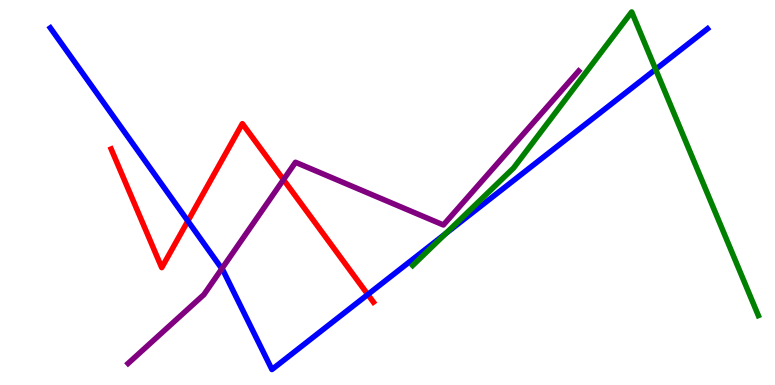[{'lines': ['blue', 'red'], 'intersections': [{'x': 2.42, 'y': 4.26}, {'x': 4.75, 'y': 2.35}]}, {'lines': ['green', 'red'], 'intersections': []}, {'lines': ['purple', 'red'], 'intersections': [{'x': 3.66, 'y': 5.33}]}, {'lines': ['blue', 'green'], 'intersections': [{'x': 5.75, 'y': 3.93}, {'x': 8.46, 'y': 8.2}]}, {'lines': ['blue', 'purple'], 'intersections': [{'x': 2.86, 'y': 3.02}]}, {'lines': ['green', 'purple'], 'intersections': []}]